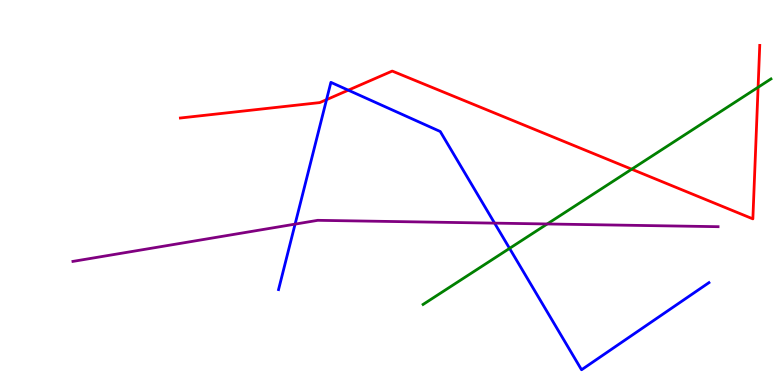[{'lines': ['blue', 'red'], 'intersections': [{'x': 4.21, 'y': 7.41}, {'x': 4.49, 'y': 7.66}]}, {'lines': ['green', 'red'], 'intersections': [{'x': 8.15, 'y': 5.6}, {'x': 9.78, 'y': 7.73}]}, {'lines': ['purple', 'red'], 'intersections': []}, {'lines': ['blue', 'green'], 'intersections': [{'x': 6.57, 'y': 3.55}]}, {'lines': ['blue', 'purple'], 'intersections': [{'x': 3.81, 'y': 4.18}, {'x': 6.38, 'y': 4.2}]}, {'lines': ['green', 'purple'], 'intersections': [{'x': 7.06, 'y': 4.18}]}]